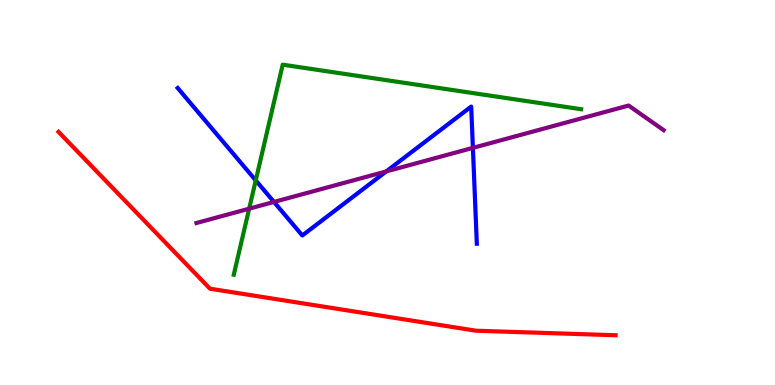[{'lines': ['blue', 'red'], 'intersections': []}, {'lines': ['green', 'red'], 'intersections': []}, {'lines': ['purple', 'red'], 'intersections': []}, {'lines': ['blue', 'green'], 'intersections': [{'x': 3.3, 'y': 5.31}]}, {'lines': ['blue', 'purple'], 'intersections': [{'x': 3.54, 'y': 4.75}, {'x': 4.98, 'y': 5.55}, {'x': 6.1, 'y': 6.16}]}, {'lines': ['green', 'purple'], 'intersections': [{'x': 3.21, 'y': 4.58}]}]